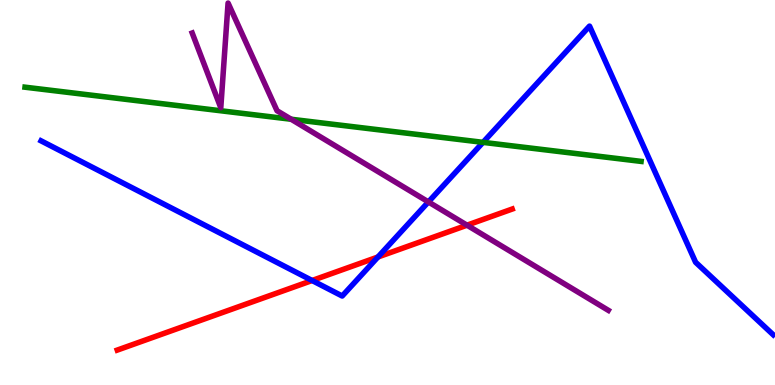[{'lines': ['blue', 'red'], 'intersections': [{'x': 4.03, 'y': 2.71}, {'x': 4.88, 'y': 3.32}]}, {'lines': ['green', 'red'], 'intersections': []}, {'lines': ['purple', 'red'], 'intersections': [{'x': 6.03, 'y': 4.15}]}, {'lines': ['blue', 'green'], 'intersections': [{'x': 6.23, 'y': 6.3}]}, {'lines': ['blue', 'purple'], 'intersections': [{'x': 5.53, 'y': 4.75}]}, {'lines': ['green', 'purple'], 'intersections': [{'x': 3.76, 'y': 6.9}]}]